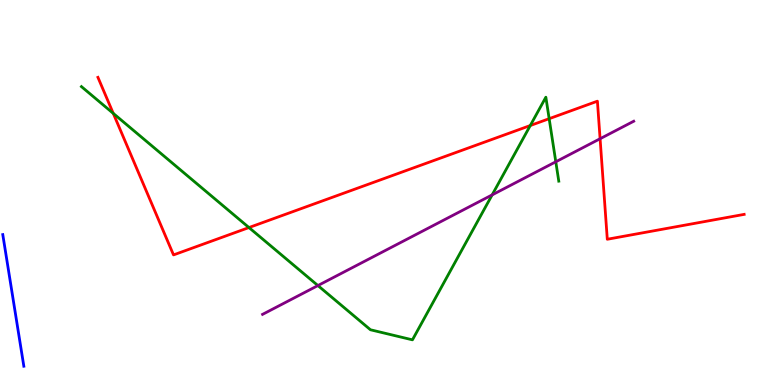[{'lines': ['blue', 'red'], 'intersections': []}, {'lines': ['green', 'red'], 'intersections': [{'x': 1.46, 'y': 7.05}, {'x': 3.21, 'y': 4.09}, {'x': 6.84, 'y': 6.74}, {'x': 7.09, 'y': 6.92}]}, {'lines': ['purple', 'red'], 'intersections': [{'x': 7.74, 'y': 6.4}]}, {'lines': ['blue', 'green'], 'intersections': []}, {'lines': ['blue', 'purple'], 'intersections': []}, {'lines': ['green', 'purple'], 'intersections': [{'x': 4.1, 'y': 2.58}, {'x': 6.35, 'y': 4.94}, {'x': 7.17, 'y': 5.8}]}]